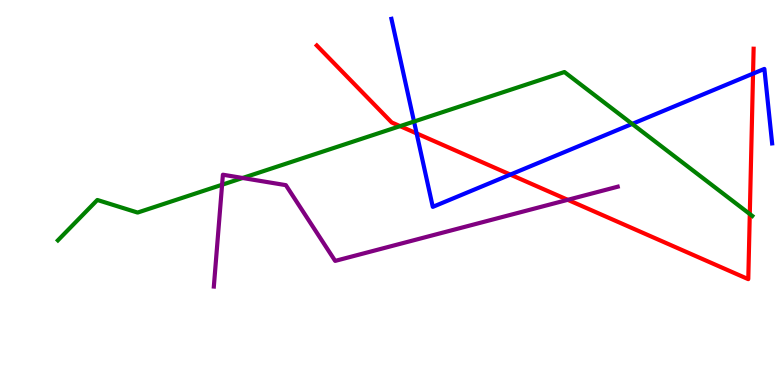[{'lines': ['blue', 'red'], 'intersections': [{'x': 5.38, 'y': 6.53}, {'x': 6.59, 'y': 5.47}, {'x': 9.72, 'y': 8.09}]}, {'lines': ['green', 'red'], 'intersections': [{'x': 5.16, 'y': 6.72}, {'x': 9.67, 'y': 4.44}]}, {'lines': ['purple', 'red'], 'intersections': [{'x': 7.33, 'y': 4.81}]}, {'lines': ['blue', 'green'], 'intersections': [{'x': 5.34, 'y': 6.84}, {'x': 8.16, 'y': 6.78}]}, {'lines': ['blue', 'purple'], 'intersections': []}, {'lines': ['green', 'purple'], 'intersections': [{'x': 2.87, 'y': 5.2}, {'x': 3.13, 'y': 5.38}]}]